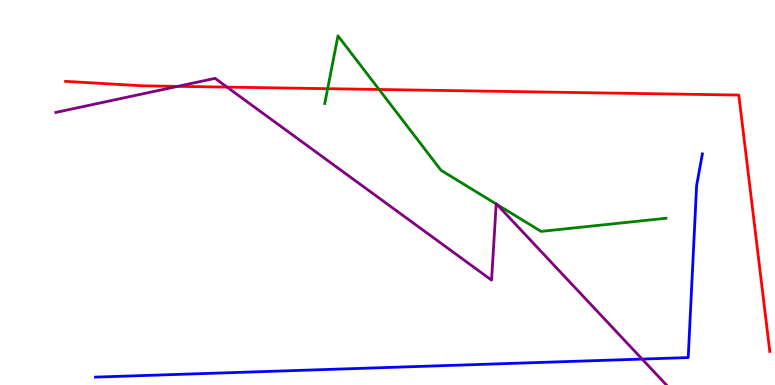[{'lines': ['blue', 'red'], 'intersections': []}, {'lines': ['green', 'red'], 'intersections': [{'x': 4.23, 'y': 7.7}, {'x': 4.89, 'y': 7.68}]}, {'lines': ['purple', 'red'], 'intersections': [{'x': 2.29, 'y': 7.76}, {'x': 2.93, 'y': 7.74}]}, {'lines': ['blue', 'green'], 'intersections': []}, {'lines': ['blue', 'purple'], 'intersections': [{'x': 8.29, 'y': 0.673}]}, {'lines': ['green', 'purple'], 'intersections': [{'x': 6.4, 'y': 4.7}, {'x': 6.41, 'y': 4.69}]}]